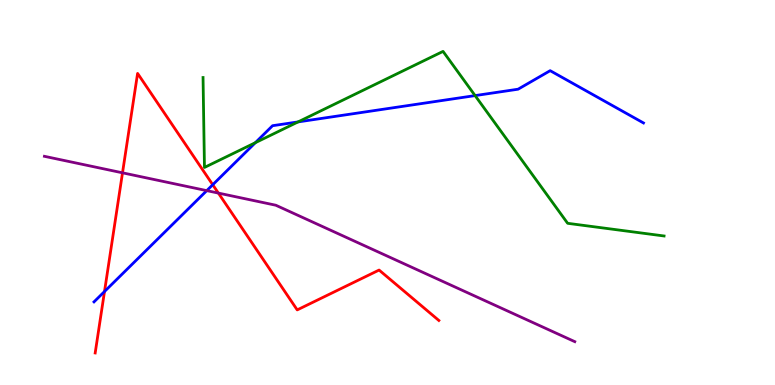[{'lines': ['blue', 'red'], 'intersections': [{'x': 1.35, 'y': 2.43}, {'x': 2.75, 'y': 5.2}]}, {'lines': ['green', 'red'], 'intersections': []}, {'lines': ['purple', 'red'], 'intersections': [{'x': 1.58, 'y': 5.51}, {'x': 2.82, 'y': 4.98}]}, {'lines': ['blue', 'green'], 'intersections': [{'x': 3.29, 'y': 6.29}, {'x': 3.85, 'y': 6.83}, {'x': 6.13, 'y': 7.52}]}, {'lines': ['blue', 'purple'], 'intersections': [{'x': 2.67, 'y': 5.05}]}, {'lines': ['green', 'purple'], 'intersections': []}]